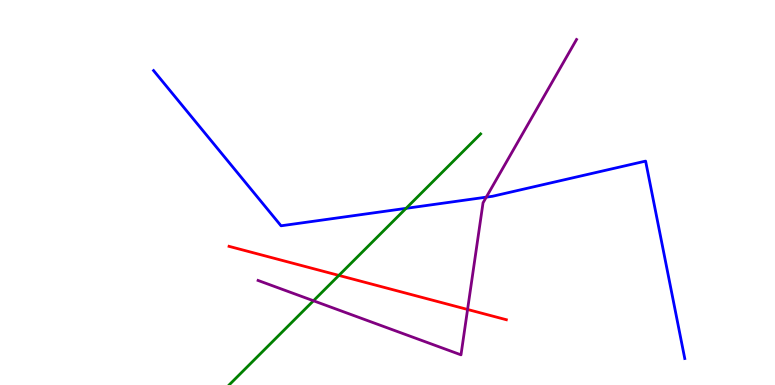[{'lines': ['blue', 'red'], 'intersections': []}, {'lines': ['green', 'red'], 'intersections': [{'x': 4.37, 'y': 2.85}]}, {'lines': ['purple', 'red'], 'intersections': [{'x': 6.03, 'y': 1.96}]}, {'lines': ['blue', 'green'], 'intersections': [{'x': 5.24, 'y': 4.59}]}, {'lines': ['blue', 'purple'], 'intersections': [{'x': 6.27, 'y': 4.88}]}, {'lines': ['green', 'purple'], 'intersections': [{'x': 4.04, 'y': 2.19}]}]